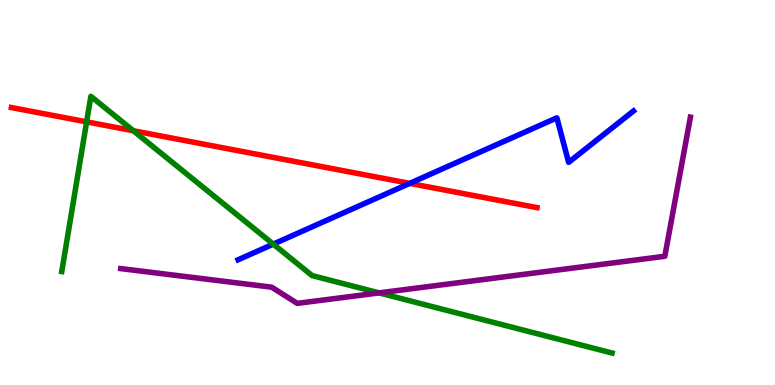[{'lines': ['blue', 'red'], 'intersections': [{'x': 5.29, 'y': 5.24}]}, {'lines': ['green', 'red'], 'intersections': [{'x': 1.12, 'y': 6.83}, {'x': 1.72, 'y': 6.6}]}, {'lines': ['purple', 'red'], 'intersections': []}, {'lines': ['blue', 'green'], 'intersections': [{'x': 3.53, 'y': 3.66}]}, {'lines': ['blue', 'purple'], 'intersections': []}, {'lines': ['green', 'purple'], 'intersections': [{'x': 4.89, 'y': 2.39}]}]